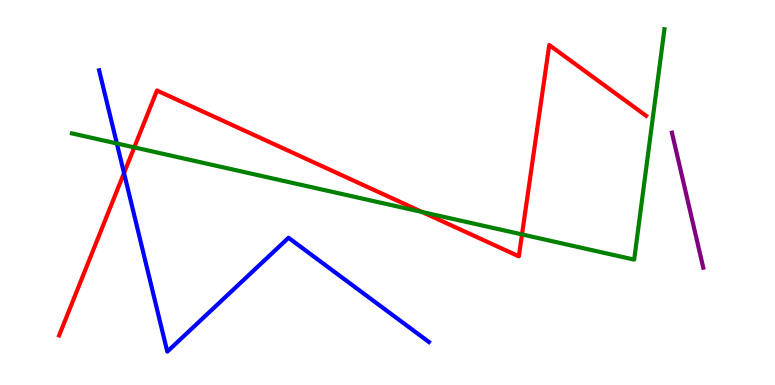[{'lines': ['blue', 'red'], 'intersections': [{'x': 1.6, 'y': 5.51}]}, {'lines': ['green', 'red'], 'intersections': [{'x': 1.73, 'y': 6.17}, {'x': 5.45, 'y': 4.49}, {'x': 6.74, 'y': 3.91}]}, {'lines': ['purple', 'red'], 'intersections': []}, {'lines': ['blue', 'green'], 'intersections': [{'x': 1.51, 'y': 6.27}]}, {'lines': ['blue', 'purple'], 'intersections': []}, {'lines': ['green', 'purple'], 'intersections': []}]